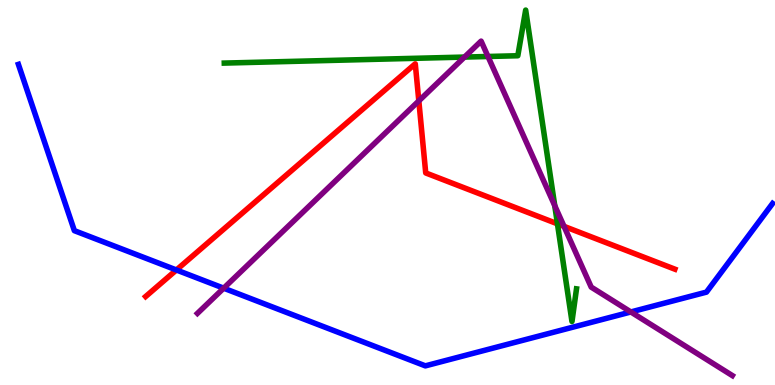[{'lines': ['blue', 'red'], 'intersections': [{'x': 2.28, 'y': 2.99}]}, {'lines': ['green', 'red'], 'intersections': [{'x': 7.19, 'y': 4.19}]}, {'lines': ['purple', 'red'], 'intersections': [{'x': 5.4, 'y': 7.38}, {'x': 7.28, 'y': 4.12}]}, {'lines': ['blue', 'green'], 'intersections': []}, {'lines': ['blue', 'purple'], 'intersections': [{'x': 2.89, 'y': 2.51}, {'x': 8.14, 'y': 1.9}]}, {'lines': ['green', 'purple'], 'intersections': [{'x': 5.99, 'y': 8.52}, {'x': 6.3, 'y': 8.53}, {'x': 7.16, 'y': 4.66}]}]